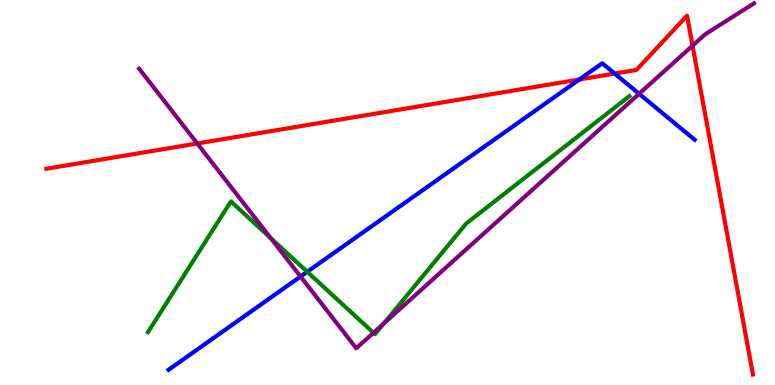[{'lines': ['blue', 'red'], 'intersections': [{'x': 7.48, 'y': 7.94}, {'x': 7.93, 'y': 8.09}]}, {'lines': ['green', 'red'], 'intersections': []}, {'lines': ['purple', 'red'], 'intersections': [{'x': 2.54, 'y': 6.27}, {'x': 8.94, 'y': 8.81}]}, {'lines': ['blue', 'green'], 'intersections': [{'x': 3.96, 'y': 2.94}]}, {'lines': ['blue', 'purple'], 'intersections': [{'x': 3.88, 'y': 2.82}, {'x': 8.25, 'y': 7.56}]}, {'lines': ['green', 'purple'], 'intersections': [{'x': 3.49, 'y': 3.81}, {'x': 4.82, 'y': 1.36}, {'x': 4.95, 'y': 1.6}]}]